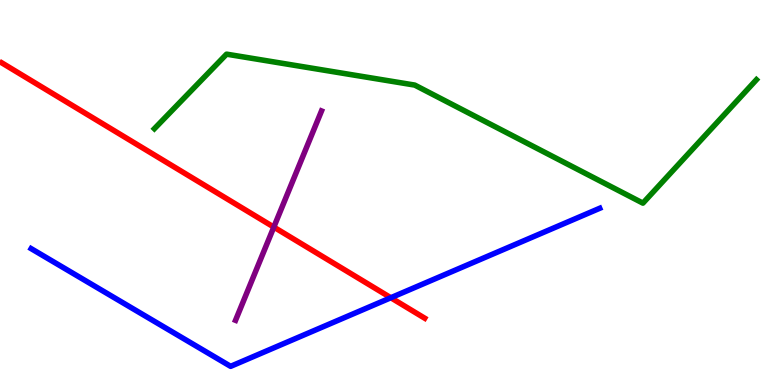[{'lines': ['blue', 'red'], 'intersections': [{'x': 5.04, 'y': 2.27}]}, {'lines': ['green', 'red'], 'intersections': []}, {'lines': ['purple', 'red'], 'intersections': [{'x': 3.53, 'y': 4.1}]}, {'lines': ['blue', 'green'], 'intersections': []}, {'lines': ['blue', 'purple'], 'intersections': []}, {'lines': ['green', 'purple'], 'intersections': []}]